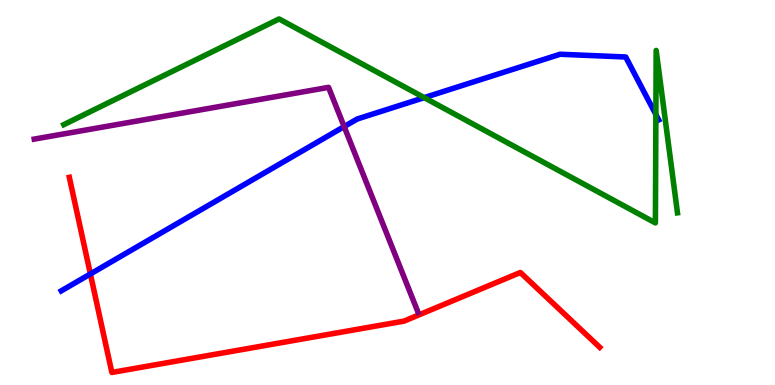[{'lines': ['blue', 'red'], 'intersections': [{'x': 1.17, 'y': 2.88}]}, {'lines': ['green', 'red'], 'intersections': []}, {'lines': ['purple', 'red'], 'intersections': []}, {'lines': ['blue', 'green'], 'intersections': [{'x': 5.47, 'y': 7.46}, {'x': 8.46, 'y': 7.03}]}, {'lines': ['blue', 'purple'], 'intersections': [{'x': 4.44, 'y': 6.71}]}, {'lines': ['green', 'purple'], 'intersections': []}]